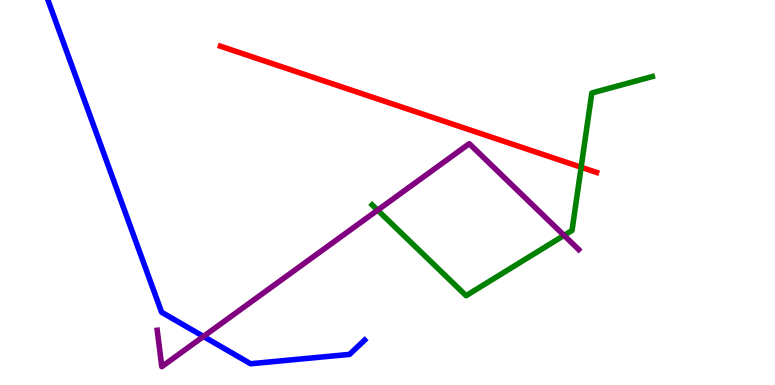[{'lines': ['blue', 'red'], 'intersections': []}, {'lines': ['green', 'red'], 'intersections': [{'x': 7.5, 'y': 5.66}]}, {'lines': ['purple', 'red'], 'intersections': []}, {'lines': ['blue', 'green'], 'intersections': []}, {'lines': ['blue', 'purple'], 'intersections': [{'x': 2.63, 'y': 1.26}]}, {'lines': ['green', 'purple'], 'intersections': [{'x': 4.87, 'y': 4.54}, {'x': 7.28, 'y': 3.89}]}]